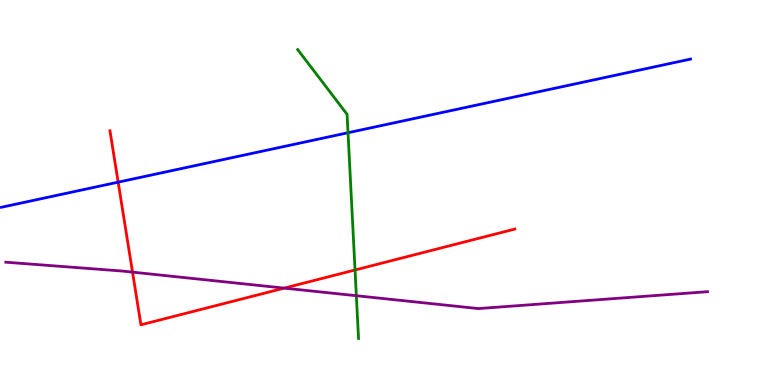[{'lines': ['blue', 'red'], 'intersections': [{'x': 1.52, 'y': 5.27}]}, {'lines': ['green', 'red'], 'intersections': [{'x': 4.58, 'y': 2.99}]}, {'lines': ['purple', 'red'], 'intersections': [{'x': 1.71, 'y': 2.93}, {'x': 3.67, 'y': 2.52}]}, {'lines': ['blue', 'green'], 'intersections': [{'x': 4.49, 'y': 6.55}]}, {'lines': ['blue', 'purple'], 'intersections': []}, {'lines': ['green', 'purple'], 'intersections': [{'x': 4.6, 'y': 2.32}]}]